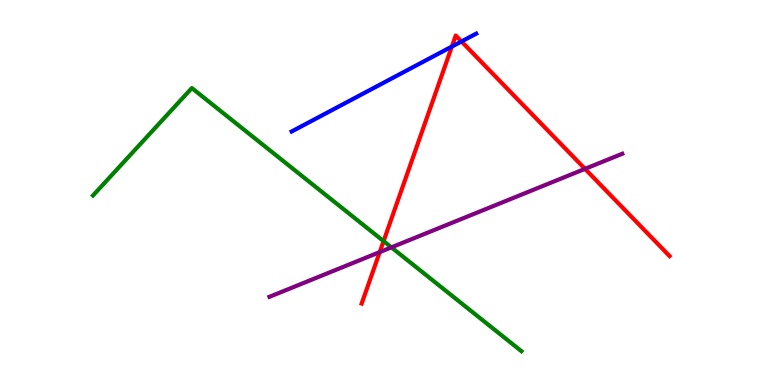[{'lines': ['blue', 'red'], 'intersections': [{'x': 5.83, 'y': 8.79}, {'x': 5.95, 'y': 8.92}]}, {'lines': ['green', 'red'], 'intersections': [{'x': 4.95, 'y': 3.74}]}, {'lines': ['purple', 'red'], 'intersections': [{'x': 4.9, 'y': 3.45}, {'x': 7.55, 'y': 5.61}]}, {'lines': ['blue', 'green'], 'intersections': []}, {'lines': ['blue', 'purple'], 'intersections': []}, {'lines': ['green', 'purple'], 'intersections': [{'x': 5.05, 'y': 3.57}]}]